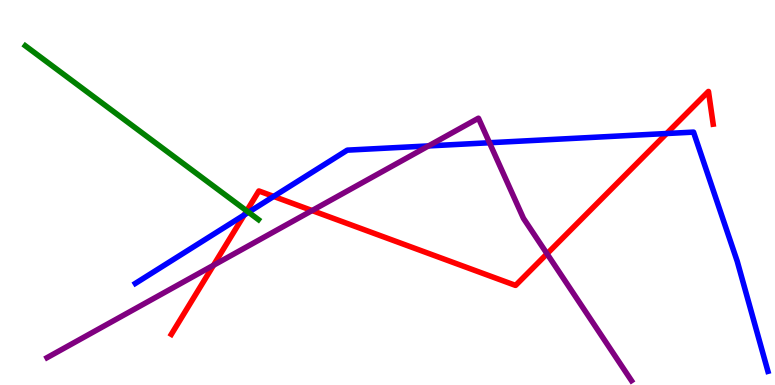[{'lines': ['blue', 'red'], 'intersections': [{'x': 3.15, 'y': 4.42}, {'x': 3.53, 'y': 4.9}, {'x': 8.6, 'y': 6.53}]}, {'lines': ['green', 'red'], 'intersections': [{'x': 3.18, 'y': 4.52}]}, {'lines': ['purple', 'red'], 'intersections': [{'x': 2.75, 'y': 3.11}, {'x': 4.03, 'y': 4.53}, {'x': 7.06, 'y': 3.41}]}, {'lines': ['blue', 'green'], 'intersections': [{'x': 3.21, 'y': 4.49}]}, {'lines': ['blue', 'purple'], 'intersections': [{'x': 5.53, 'y': 6.21}, {'x': 6.32, 'y': 6.29}]}, {'lines': ['green', 'purple'], 'intersections': []}]